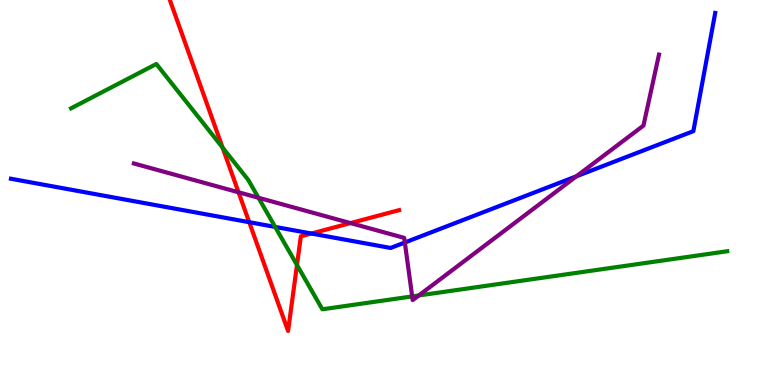[{'lines': ['blue', 'red'], 'intersections': [{'x': 3.22, 'y': 4.23}, {'x': 4.02, 'y': 3.93}]}, {'lines': ['green', 'red'], 'intersections': [{'x': 2.87, 'y': 6.17}, {'x': 3.83, 'y': 3.12}]}, {'lines': ['purple', 'red'], 'intersections': [{'x': 3.08, 'y': 5.01}, {'x': 4.52, 'y': 4.21}]}, {'lines': ['blue', 'green'], 'intersections': [{'x': 3.55, 'y': 4.11}]}, {'lines': ['blue', 'purple'], 'intersections': [{'x': 5.22, 'y': 3.7}, {'x': 7.44, 'y': 5.42}]}, {'lines': ['green', 'purple'], 'intersections': [{'x': 3.34, 'y': 4.86}, {'x': 5.32, 'y': 2.3}, {'x': 5.4, 'y': 2.33}]}]